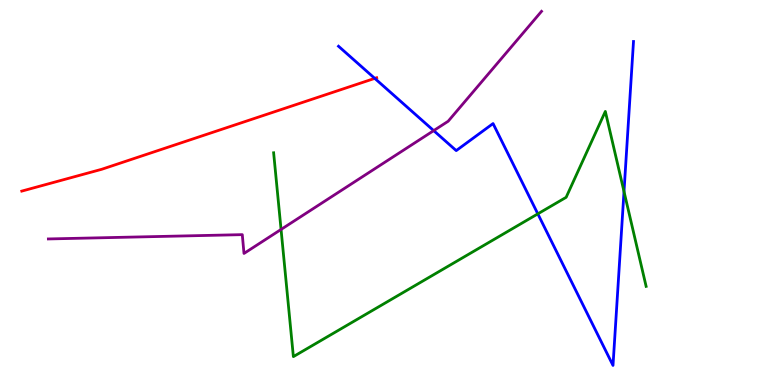[{'lines': ['blue', 'red'], 'intersections': [{'x': 4.84, 'y': 7.96}]}, {'lines': ['green', 'red'], 'intersections': []}, {'lines': ['purple', 'red'], 'intersections': []}, {'lines': ['blue', 'green'], 'intersections': [{'x': 6.94, 'y': 4.45}, {'x': 8.05, 'y': 5.03}]}, {'lines': ['blue', 'purple'], 'intersections': [{'x': 5.6, 'y': 6.61}]}, {'lines': ['green', 'purple'], 'intersections': [{'x': 3.63, 'y': 4.04}]}]